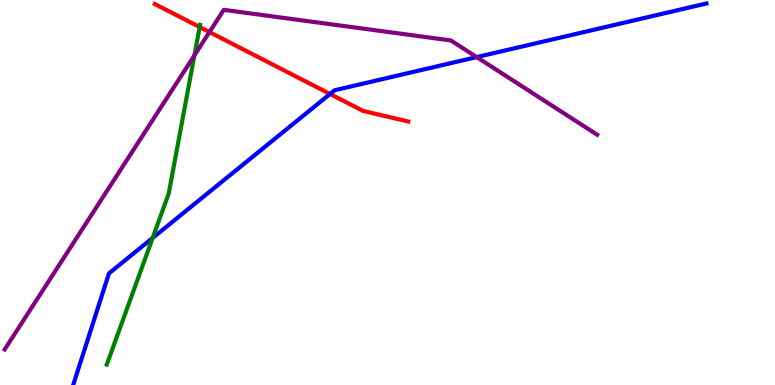[{'lines': ['blue', 'red'], 'intersections': [{'x': 4.26, 'y': 7.56}]}, {'lines': ['green', 'red'], 'intersections': [{'x': 2.58, 'y': 9.3}]}, {'lines': ['purple', 'red'], 'intersections': [{'x': 2.7, 'y': 9.17}]}, {'lines': ['blue', 'green'], 'intersections': [{'x': 1.97, 'y': 3.82}]}, {'lines': ['blue', 'purple'], 'intersections': [{'x': 6.15, 'y': 8.52}]}, {'lines': ['green', 'purple'], 'intersections': [{'x': 2.51, 'y': 8.56}]}]